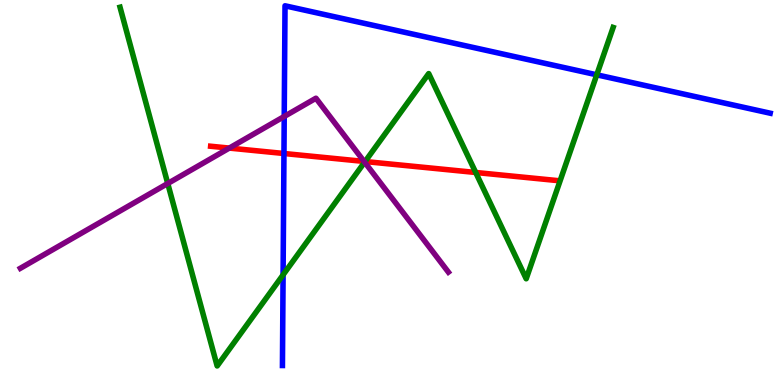[{'lines': ['blue', 'red'], 'intersections': [{'x': 3.66, 'y': 6.01}]}, {'lines': ['green', 'red'], 'intersections': [{'x': 4.71, 'y': 5.8}, {'x': 6.14, 'y': 5.52}]}, {'lines': ['purple', 'red'], 'intersections': [{'x': 2.96, 'y': 6.15}, {'x': 4.7, 'y': 5.81}]}, {'lines': ['blue', 'green'], 'intersections': [{'x': 3.65, 'y': 2.86}, {'x': 7.7, 'y': 8.06}]}, {'lines': ['blue', 'purple'], 'intersections': [{'x': 3.67, 'y': 6.97}]}, {'lines': ['green', 'purple'], 'intersections': [{'x': 2.16, 'y': 5.23}, {'x': 4.7, 'y': 5.79}]}]